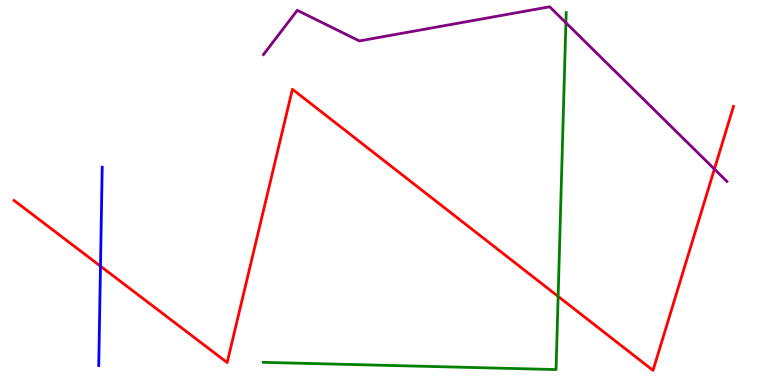[{'lines': ['blue', 'red'], 'intersections': [{'x': 1.3, 'y': 3.09}]}, {'lines': ['green', 'red'], 'intersections': [{'x': 7.2, 'y': 2.3}]}, {'lines': ['purple', 'red'], 'intersections': [{'x': 9.22, 'y': 5.61}]}, {'lines': ['blue', 'green'], 'intersections': []}, {'lines': ['blue', 'purple'], 'intersections': []}, {'lines': ['green', 'purple'], 'intersections': [{'x': 7.3, 'y': 9.41}]}]